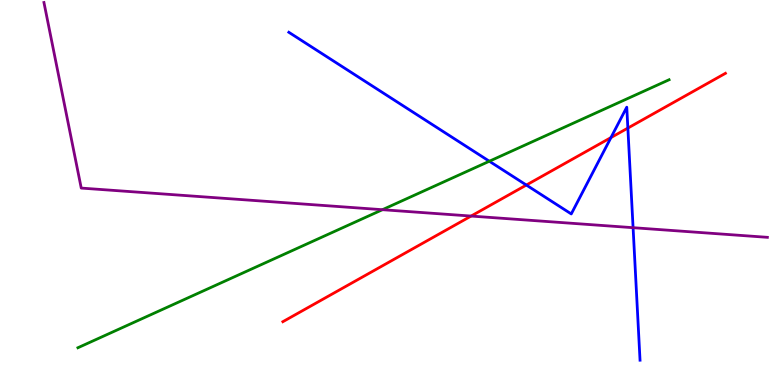[{'lines': ['blue', 'red'], 'intersections': [{'x': 6.79, 'y': 5.19}, {'x': 7.88, 'y': 6.43}, {'x': 8.1, 'y': 6.67}]}, {'lines': ['green', 'red'], 'intersections': []}, {'lines': ['purple', 'red'], 'intersections': [{'x': 6.08, 'y': 4.39}]}, {'lines': ['blue', 'green'], 'intersections': [{'x': 6.31, 'y': 5.81}]}, {'lines': ['blue', 'purple'], 'intersections': [{'x': 8.17, 'y': 4.09}]}, {'lines': ['green', 'purple'], 'intersections': [{'x': 4.93, 'y': 4.55}]}]